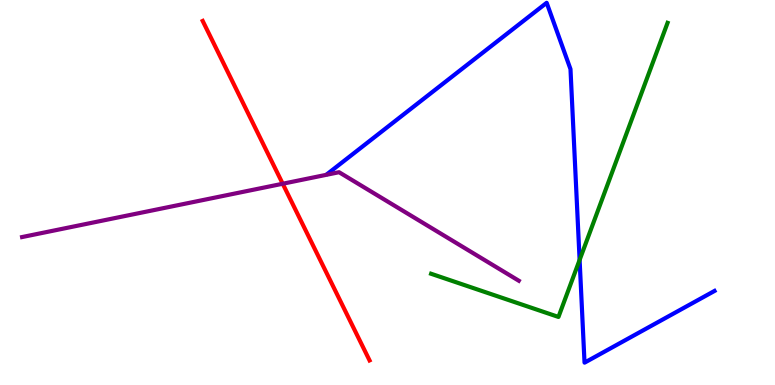[{'lines': ['blue', 'red'], 'intersections': []}, {'lines': ['green', 'red'], 'intersections': []}, {'lines': ['purple', 'red'], 'intersections': [{'x': 3.65, 'y': 5.23}]}, {'lines': ['blue', 'green'], 'intersections': [{'x': 7.48, 'y': 3.25}]}, {'lines': ['blue', 'purple'], 'intersections': []}, {'lines': ['green', 'purple'], 'intersections': []}]